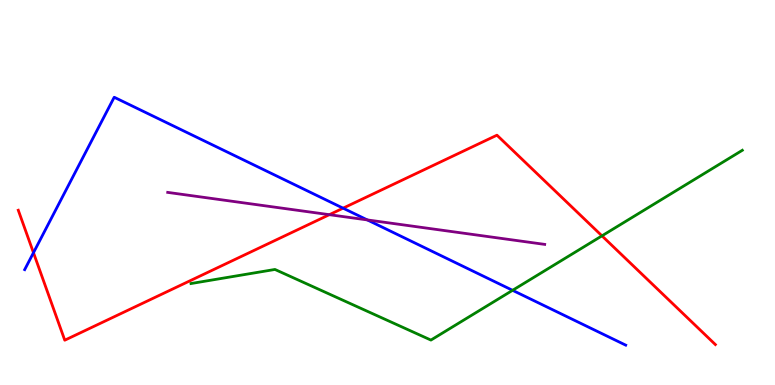[{'lines': ['blue', 'red'], 'intersections': [{'x': 0.432, 'y': 3.44}, {'x': 4.43, 'y': 4.59}]}, {'lines': ['green', 'red'], 'intersections': [{'x': 7.77, 'y': 3.87}]}, {'lines': ['purple', 'red'], 'intersections': [{'x': 4.25, 'y': 4.42}]}, {'lines': ['blue', 'green'], 'intersections': [{'x': 6.61, 'y': 2.46}]}, {'lines': ['blue', 'purple'], 'intersections': [{'x': 4.74, 'y': 4.29}]}, {'lines': ['green', 'purple'], 'intersections': []}]